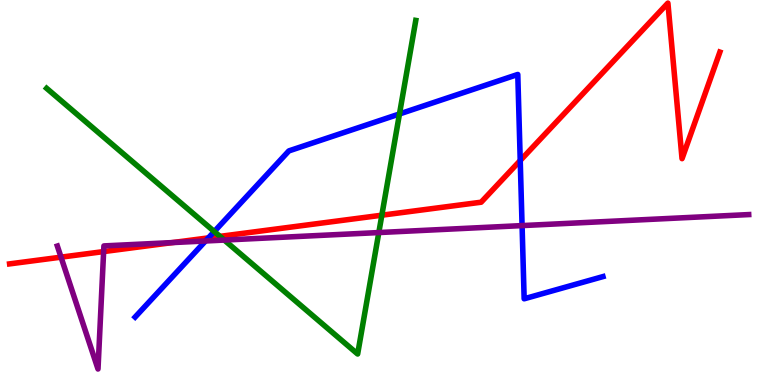[{'lines': ['blue', 'red'], 'intersections': [{'x': 2.69, 'y': 3.82}, {'x': 6.71, 'y': 5.83}]}, {'lines': ['green', 'red'], 'intersections': [{'x': 2.84, 'y': 3.86}, {'x': 4.93, 'y': 4.41}]}, {'lines': ['purple', 'red'], 'intersections': [{'x': 0.787, 'y': 3.32}, {'x': 1.34, 'y': 3.47}, {'x': 2.23, 'y': 3.7}]}, {'lines': ['blue', 'green'], 'intersections': [{'x': 2.76, 'y': 3.99}, {'x': 5.15, 'y': 7.04}]}, {'lines': ['blue', 'purple'], 'intersections': [{'x': 2.65, 'y': 3.74}, {'x': 6.74, 'y': 4.14}]}, {'lines': ['green', 'purple'], 'intersections': [{'x': 2.89, 'y': 3.76}, {'x': 4.89, 'y': 3.96}]}]